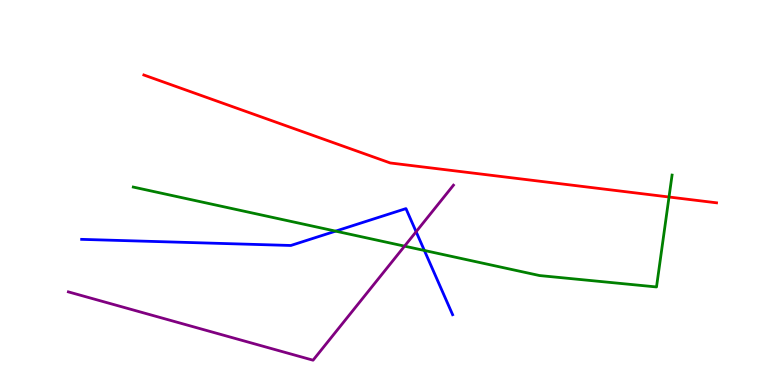[{'lines': ['blue', 'red'], 'intersections': []}, {'lines': ['green', 'red'], 'intersections': [{'x': 8.63, 'y': 4.88}]}, {'lines': ['purple', 'red'], 'intersections': []}, {'lines': ['blue', 'green'], 'intersections': [{'x': 4.33, 'y': 4.0}, {'x': 5.48, 'y': 3.49}]}, {'lines': ['blue', 'purple'], 'intersections': [{'x': 5.37, 'y': 3.98}]}, {'lines': ['green', 'purple'], 'intersections': [{'x': 5.22, 'y': 3.61}]}]